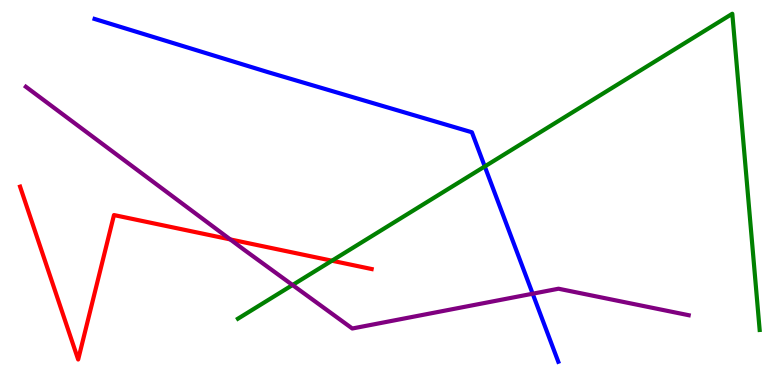[{'lines': ['blue', 'red'], 'intersections': []}, {'lines': ['green', 'red'], 'intersections': [{'x': 4.28, 'y': 3.23}]}, {'lines': ['purple', 'red'], 'intersections': [{'x': 2.97, 'y': 3.78}]}, {'lines': ['blue', 'green'], 'intersections': [{'x': 6.25, 'y': 5.68}]}, {'lines': ['blue', 'purple'], 'intersections': [{'x': 6.87, 'y': 2.37}]}, {'lines': ['green', 'purple'], 'intersections': [{'x': 3.77, 'y': 2.6}]}]